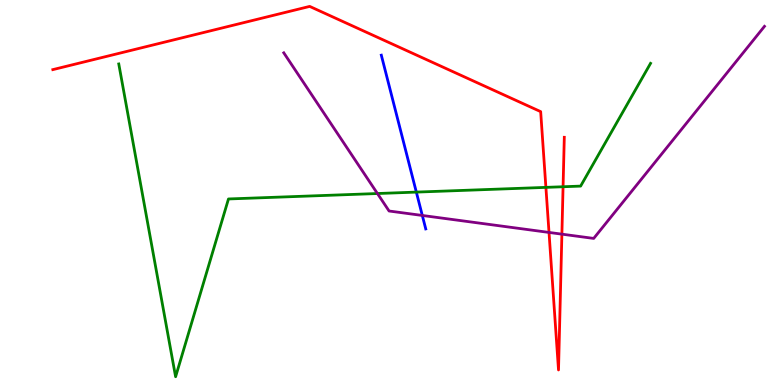[{'lines': ['blue', 'red'], 'intersections': []}, {'lines': ['green', 'red'], 'intersections': [{'x': 7.04, 'y': 5.13}, {'x': 7.27, 'y': 5.15}]}, {'lines': ['purple', 'red'], 'intersections': [{'x': 7.08, 'y': 3.96}, {'x': 7.25, 'y': 3.92}]}, {'lines': ['blue', 'green'], 'intersections': [{'x': 5.37, 'y': 5.01}]}, {'lines': ['blue', 'purple'], 'intersections': [{'x': 5.45, 'y': 4.4}]}, {'lines': ['green', 'purple'], 'intersections': [{'x': 4.87, 'y': 4.97}]}]